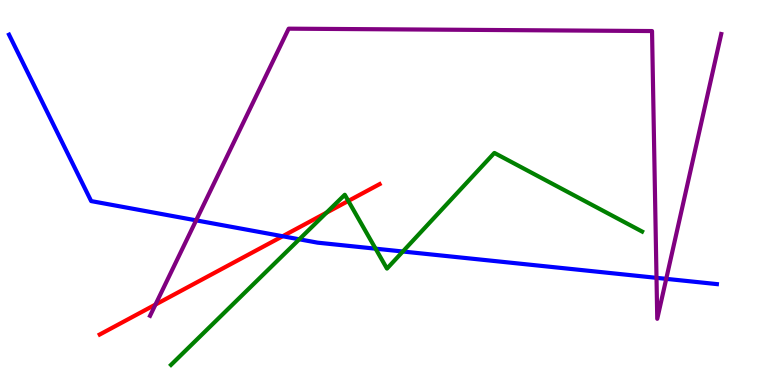[{'lines': ['blue', 'red'], 'intersections': [{'x': 3.65, 'y': 3.86}]}, {'lines': ['green', 'red'], 'intersections': [{'x': 4.21, 'y': 4.48}, {'x': 4.49, 'y': 4.78}]}, {'lines': ['purple', 'red'], 'intersections': [{'x': 2.01, 'y': 2.09}]}, {'lines': ['blue', 'green'], 'intersections': [{'x': 3.86, 'y': 3.78}, {'x': 4.85, 'y': 3.54}, {'x': 5.2, 'y': 3.47}]}, {'lines': ['blue', 'purple'], 'intersections': [{'x': 2.53, 'y': 4.28}, {'x': 8.47, 'y': 2.78}, {'x': 8.6, 'y': 2.76}]}, {'lines': ['green', 'purple'], 'intersections': []}]